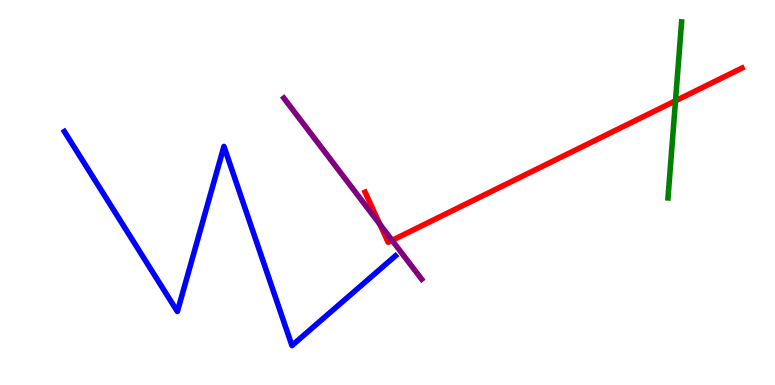[{'lines': ['blue', 'red'], 'intersections': []}, {'lines': ['green', 'red'], 'intersections': [{'x': 8.72, 'y': 7.38}]}, {'lines': ['purple', 'red'], 'intersections': [{'x': 4.9, 'y': 4.17}, {'x': 5.06, 'y': 3.76}]}, {'lines': ['blue', 'green'], 'intersections': []}, {'lines': ['blue', 'purple'], 'intersections': []}, {'lines': ['green', 'purple'], 'intersections': []}]